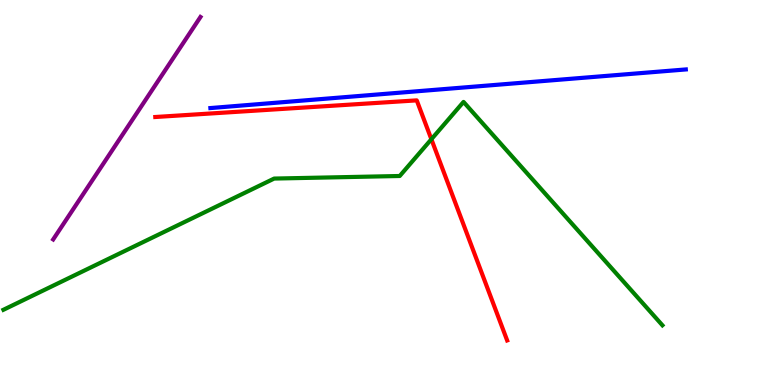[{'lines': ['blue', 'red'], 'intersections': []}, {'lines': ['green', 'red'], 'intersections': [{'x': 5.57, 'y': 6.38}]}, {'lines': ['purple', 'red'], 'intersections': []}, {'lines': ['blue', 'green'], 'intersections': []}, {'lines': ['blue', 'purple'], 'intersections': []}, {'lines': ['green', 'purple'], 'intersections': []}]